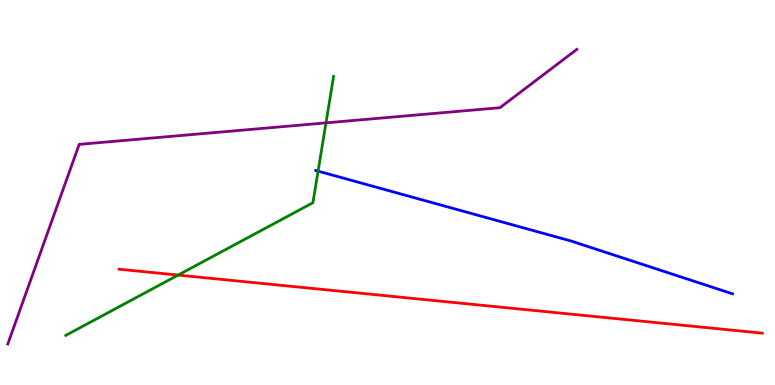[{'lines': ['blue', 'red'], 'intersections': []}, {'lines': ['green', 'red'], 'intersections': [{'x': 2.3, 'y': 2.86}]}, {'lines': ['purple', 'red'], 'intersections': []}, {'lines': ['blue', 'green'], 'intersections': [{'x': 4.1, 'y': 5.56}]}, {'lines': ['blue', 'purple'], 'intersections': []}, {'lines': ['green', 'purple'], 'intersections': [{'x': 4.21, 'y': 6.81}]}]